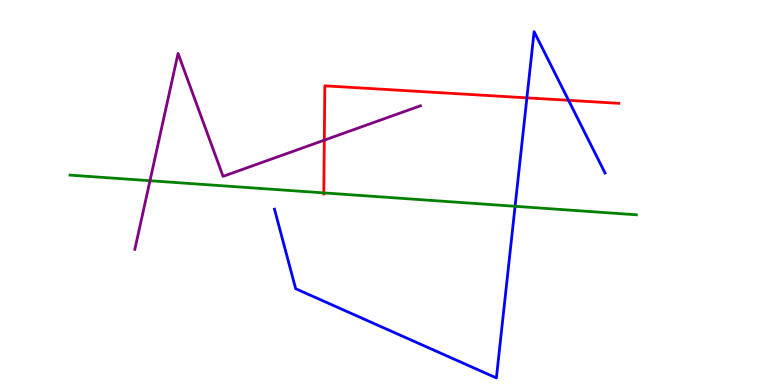[{'lines': ['blue', 'red'], 'intersections': [{'x': 6.8, 'y': 7.46}, {'x': 7.34, 'y': 7.39}]}, {'lines': ['green', 'red'], 'intersections': [{'x': 4.18, 'y': 4.99}]}, {'lines': ['purple', 'red'], 'intersections': [{'x': 4.18, 'y': 6.36}]}, {'lines': ['blue', 'green'], 'intersections': [{'x': 6.65, 'y': 4.64}]}, {'lines': ['blue', 'purple'], 'intersections': []}, {'lines': ['green', 'purple'], 'intersections': [{'x': 1.94, 'y': 5.31}]}]